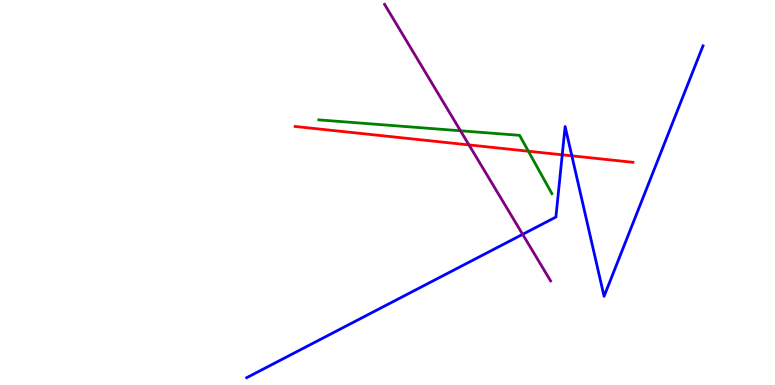[{'lines': ['blue', 'red'], 'intersections': [{'x': 7.25, 'y': 5.98}, {'x': 7.38, 'y': 5.95}]}, {'lines': ['green', 'red'], 'intersections': [{'x': 6.82, 'y': 6.07}]}, {'lines': ['purple', 'red'], 'intersections': [{'x': 6.05, 'y': 6.24}]}, {'lines': ['blue', 'green'], 'intersections': []}, {'lines': ['blue', 'purple'], 'intersections': [{'x': 6.74, 'y': 3.91}]}, {'lines': ['green', 'purple'], 'intersections': [{'x': 5.94, 'y': 6.6}]}]